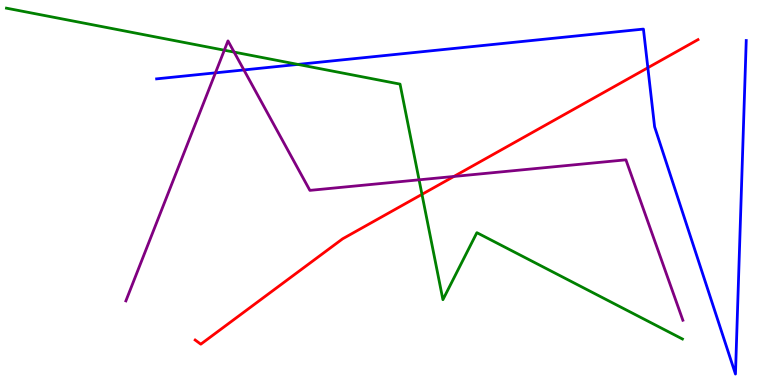[{'lines': ['blue', 'red'], 'intersections': [{'x': 8.36, 'y': 8.24}]}, {'lines': ['green', 'red'], 'intersections': [{'x': 5.44, 'y': 4.95}]}, {'lines': ['purple', 'red'], 'intersections': [{'x': 5.86, 'y': 5.42}]}, {'lines': ['blue', 'green'], 'intersections': [{'x': 3.84, 'y': 8.33}]}, {'lines': ['blue', 'purple'], 'intersections': [{'x': 2.78, 'y': 8.11}, {'x': 3.15, 'y': 8.18}]}, {'lines': ['green', 'purple'], 'intersections': [{'x': 2.89, 'y': 8.7}, {'x': 3.02, 'y': 8.65}, {'x': 5.41, 'y': 5.33}]}]